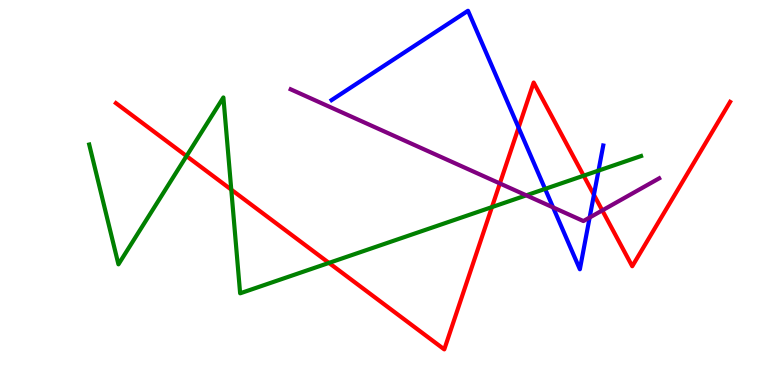[{'lines': ['blue', 'red'], 'intersections': [{'x': 6.69, 'y': 6.69}, {'x': 7.66, 'y': 4.94}]}, {'lines': ['green', 'red'], 'intersections': [{'x': 2.41, 'y': 5.95}, {'x': 2.98, 'y': 5.07}, {'x': 4.24, 'y': 3.17}, {'x': 6.35, 'y': 4.62}, {'x': 7.53, 'y': 5.44}]}, {'lines': ['purple', 'red'], 'intersections': [{'x': 6.45, 'y': 5.23}, {'x': 7.77, 'y': 4.53}]}, {'lines': ['blue', 'green'], 'intersections': [{'x': 7.03, 'y': 5.09}, {'x': 7.72, 'y': 5.57}]}, {'lines': ['blue', 'purple'], 'intersections': [{'x': 7.14, 'y': 4.61}, {'x': 7.61, 'y': 4.35}]}, {'lines': ['green', 'purple'], 'intersections': [{'x': 6.79, 'y': 4.93}]}]